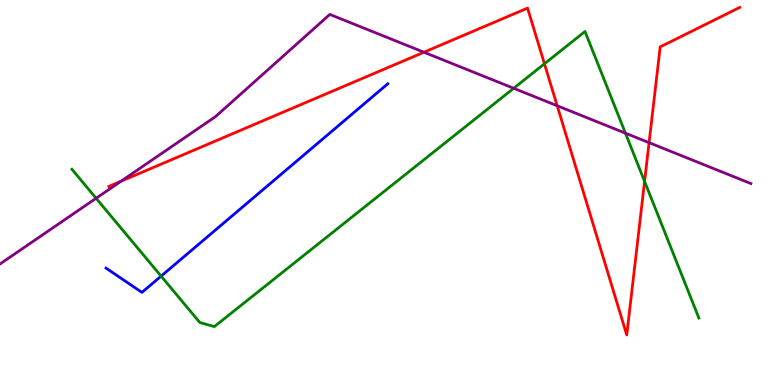[{'lines': ['blue', 'red'], 'intersections': []}, {'lines': ['green', 'red'], 'intersections': [{'x': 7.03, 'y': 8.34}, {'x': 8.32, 'y': 5.29}]}, {'lines': ['purple', 'red'], 'intersections': [{'x': 1.56, 'y': 5.29}, {'x': 5.47, 'y': 8.64}, {'x': 7.19, 'y': 7.25}, {'x': 8.38, 'y': 6.29}]}, {'lines': ['blue', 'green'], 'intersections': [{'x': 2.08, 'y': 2.83}]}, {'lines': ['blue', 'purple'], 'intersections': []}, {'lines': ['green', 'purple'], 'intersections': [{'x': 1.24, 'y': 4.85}, {'x': 6.63, 'y': 7.71}, {'x': 8.07, 'y': 6.54}]}]